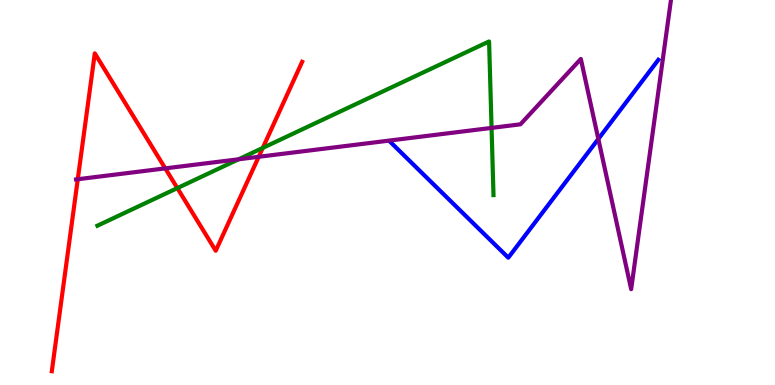[{'lines': ['blue', 'red'], 'intersections': []}, {'lines': ['green', 'red'], 'intersections': [{'x': 2.29, 'y': 5.11}, {'x': 3.39, 'y': 6.16}]}, {'lines': ['purple', 'red'], 'intersections': [{'x': 1.0, 'y': 5.34}, {'x': 2.13, 'y': 5.63}, {'x': 3.34, 'y': 5.93}]}, {'lines': ['blue', 'green'], 'intersections': []}, {'lines': ['blue', 'purple'], 'intersections': [{'x': 7.72, 'y': 6.39}]}, {'lines': ['green', 'purple'], 'intersections': [{'x': 3.08, 'y': 5.86}, {'x': 6.34, 'y': 6.68}]}]